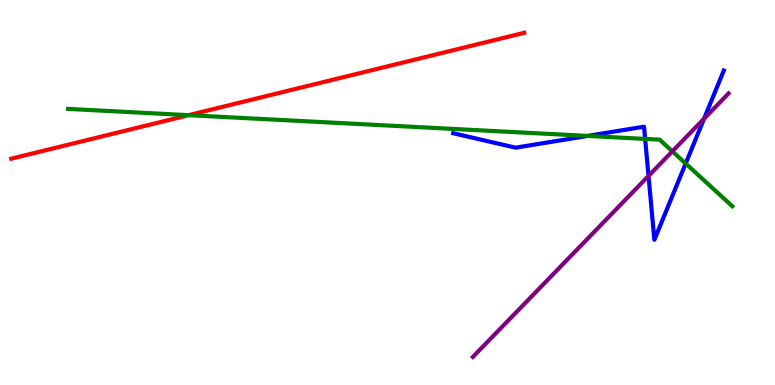[{'lines': ['blue', 'red'], 'intersections': []}, {'lines': ['green', 'red'], 'intersections': [{'x': 2.43, 'y': 7.01}]}, {'lines': ['purple', 'red'], 'intersections': []}, {'lines': ['blue', 'green'], 'intersections': [{'x': 7.58, 'y': 6.47}, {'x': 8.32, 'y': 6.39}, {'x': 8.85, 'y': 5.75}]}, {'lines': ['blue', 'purple'], 'intersections': [{'x': 8.37, 'y': 5.43}, {'x': 9.08, 'y': 6.92}]}, {'lines': ['green', 'purple'], 'intersections': [{'x': 8.68, 'y': 6.07}]}]